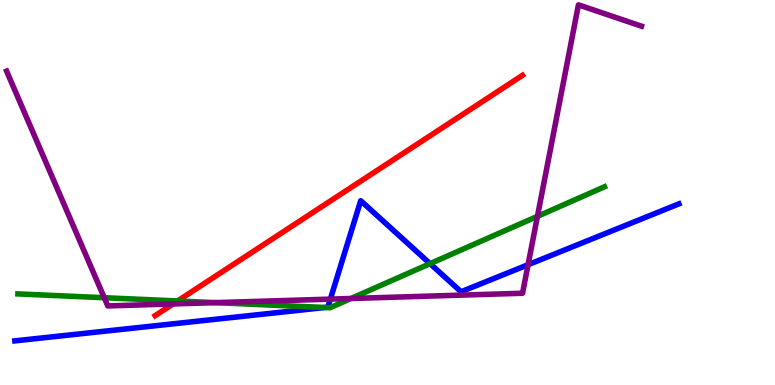[{'lines': ['blue', 'red'], 'intersections': []}, {'lines': ['green', 'red'], 'intersections': [{'x': 2.29, 'y': 2.18}]}, {'lines': ['purple', 'red'], 'intersections': [{'x': 2.23, 'y': 2.11}]}, {'lines': ['blue', 'green'], 'intersections': [{'x': 4.19, 'y': 2.01}, {'x': 5.55, 'y': 3.15}]}, {'lines': ['blue', 'purple'], 'intersections': [{'x': 4.26, 'y': 2.23}, {'x': 6.81, 'y': 3.12}]}, {'lines': ['green', 'purple'], 'intersections': [{'x': 1.35, 'y': 2.27}, {'x': 2.78, 'y': 2.14}, {'x': 4.53, 'y': 2.25}, {'x': 6.93, 'y': 4.38}]}]